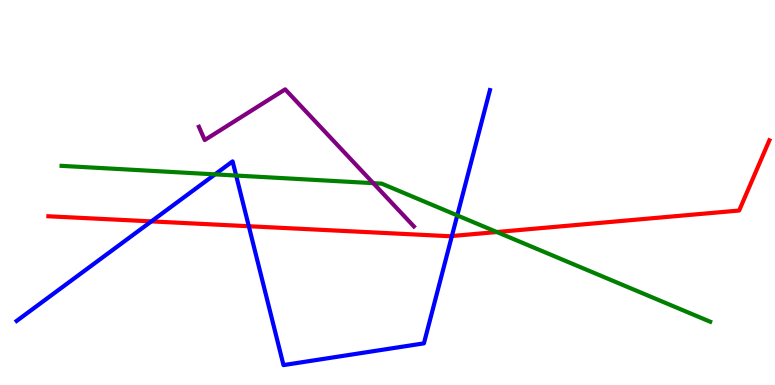[{'lines': ['blue', 'red'], 'intersections': [{'x': 1.95, 'y': 4.25}, {'x': 3.21, 'y': 4.12}, {'x': 5.83, 'y': 3.87}]}, {'lines': ['green', 'red'], 'intersections': [{'x': 6.41, 'y': 3.97}]}, {'lines': ['purple', 'red'], 'intersections': []}, {'lines': ['blue', 'green'], 'intersections': [{'x': 2.77, 'y': 5.47}, {'x': 3.05, 'y': 5.44}, {'x': 5.9, 'y': 4.41}]}, {'lines': ['blue', 'purple'], 'intersections': []}, {'lines': ['green', 'purple'], 'intersections': [{'x': 4.82, 'y': 5.24}]}]